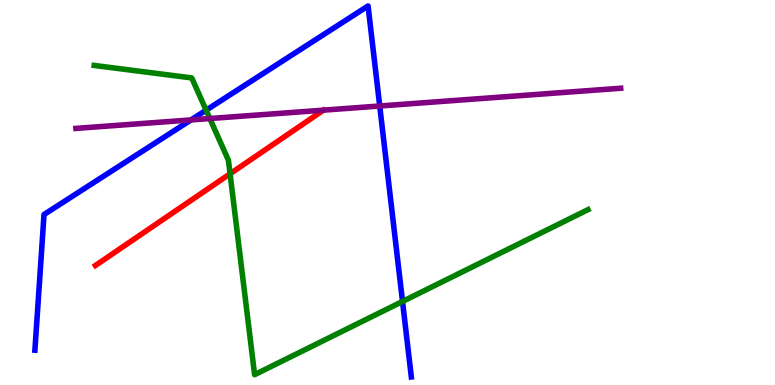[{'lines': ['blue', 'red'], 'intersections': []}, {'lines': ['green', 'red'], 'intersections': [{'x': 2.97, 'y': 5.49}]}, {'lines': ['purple', 'red'], 'intersections': []}, {'lines': ['blue', 'green'], 'intersections': [{'x': 2.66, 'y': 7.14}, {'x': 5.19, 'y': 2.17}]}, {'lines': ['blue', 'purple'], 'intersections': [{'x': 2.46, 'y': 6.89}, {'x': 4.9, 'y': 7.25}]}, {'lines': ['green', 'purple'], 'intersections': [{'x': 2.71, 'y': 6.92}]}]